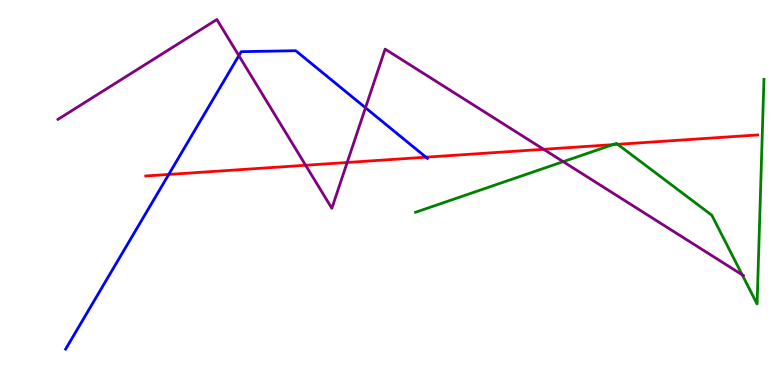[{'lines': ['blue', 'red'], 'intersections': [{'x': 2.18, 'y': 5.47}, {'x': 5.5, 'y': 5.92}]}, {'lines': ['green', 'red'], 'intersections': [{'x': 7.91, 'y': 6.24}, {'x': 7.97, 'y': 6.25}]}, {'lines': ['purple', 'red'], 'intersections': [{'x': 3.94, 'y': 5.71}, {'x': 4.48, 'y': 5.78}, {'x': 7.01, 'y': 6.12}]}, {'lines': ['blue', 'green'], 'intersections': []}, {'lines': ['blue', 'purple'], 'intersections': [{'x': 3.08, 'y': 8.56}, {'x': 4.72, 'y': 7.2}]}, {'lines': ['green', 'purple'], 'intersections': [{'x': 7.27, 'y': 5.8}, {'x': 9.58, 'y': 2.86}]}]